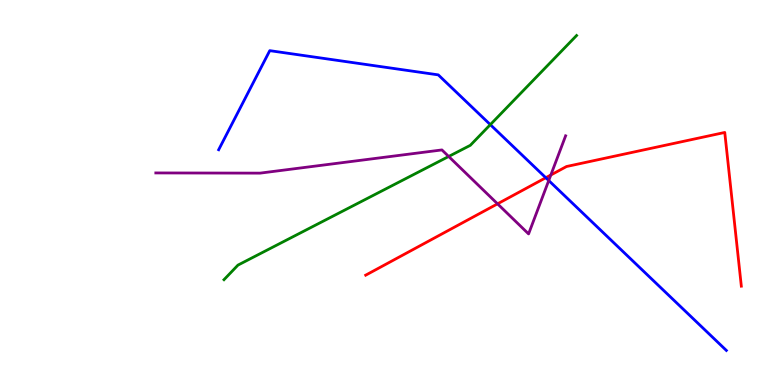[{'lines': ['blue', 'red'], 'intersections': [{'x': 7.04, 'y': 5.38}]}, {'lines': ['green', 'red'], 'intersections': []}, {'lines': ['purple', 'red'], 'intersections': [{'x': 6.42, 'y': 4.71}, {'x': 7.11, 'y': 5.45}]}, {'lines': ['blue', 'green'], 'intersections': [{'x': 6.33, 'y': 6.76}]}, {'lines': ['blue', 'purple'], 'intersections': [{'x': 7.08, 'y': 5.31}]}, {'lines': ['green', 'purple'], 'intersections': [{'x': 5.79, 'y': 5.94}]}]